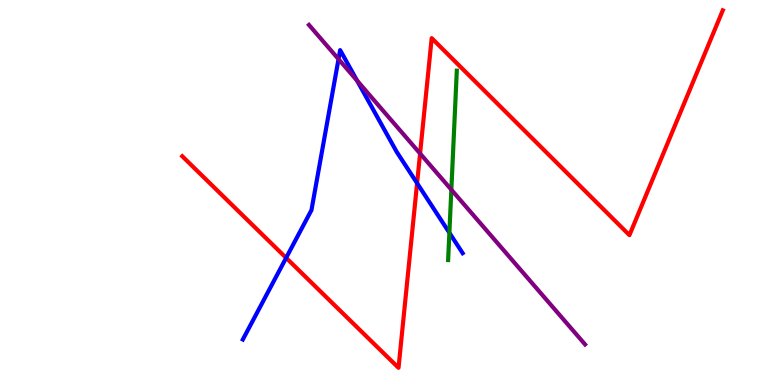[{'lines': ['blue', 'red'], 'intersections': [{'x': 3.69, 'y': 3.3}, {'x': 5.38, 'y': 5.24}]}, {'lines': ['green', 'red'], 'intersections': []}, {'lines': ['purple', 'red'], 'intersections': [{'x': 5.42, 'y': 6.01}]}, {'lines': ['blue', 'green'], 'intersections': [{'x': 5.8, 'y': 3.95}]}, {'lines': ['blue', 'purple'], 'intersections': [{'x': 4.37, 'y': 8.46}, {'x': 4.61, 'y': 7.91}]}, {'lines': ['green', 'purple'], 'intersections': [{'x': 5.82, 'y': 5.07}]}]